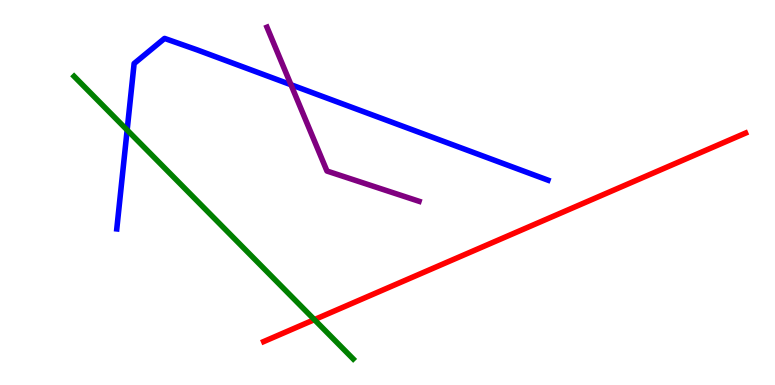[{'lines': ['blue', 'red'], 'intersections': []}, {'lines': ['green', 'red'], 'intersections': [{'x': 4.06, 'y': 1.7}]}, {'lines': ['purple', 'red'], 'intersections': []}, {'lines': ['blue', 'green'], 'intersections': [{'x': 1.64, 'y': 6.62}]}, {'lines': ['blue', 'purple'], 'intersections': [{'x': 3.75, 'y': 7.8}]}, {'lines': ['green', 'purple'], 'intersections': []}]